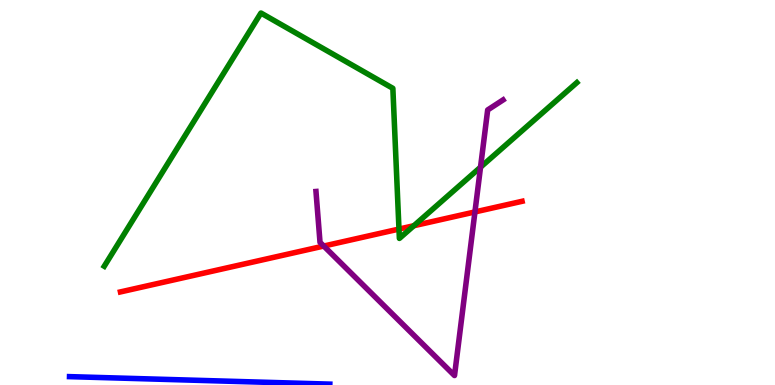[{'lines': ['blue', 'red'], 'intersections': []}, {'lines': ['green', 'red'], 'intersections': [{'x': 5.15, 'y': 4.05}, {'x': 5.34, 'y': 4.14}]}, {'lines': ['purple', 'red'], 'intersections': [{'x': 4.18, 'y': 3.61}, {'x': 6.13, 'y': 4.5}]}, {'lines': ['blue', 'green'], 'intersections': []}, {'lines': ['blue', 'purple'], 'intersections': []}, {'lines': ['green', 'purple'], 'intersections': [{'x': 6.2, 'y': 5.66}]}]